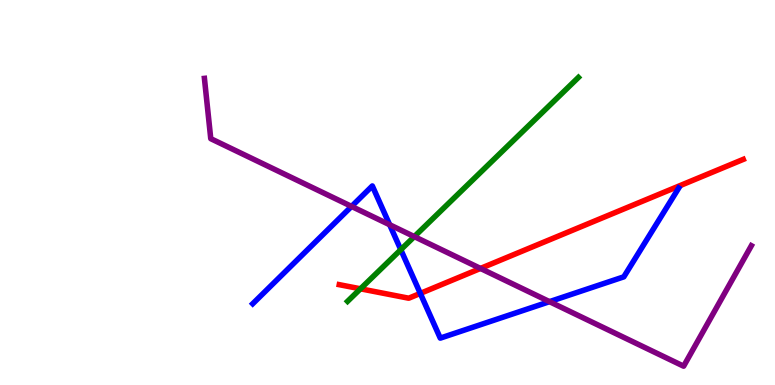[{'lines': ['blue', 'red'], 'intersections': [{'x': 5.42, 'y': 2.38}]}, {'lines': ['green', 'red'], 'intersections': [{'x': 4.65, 'y': 2.5}]}, {'lines': ['purple', 'red'], 'intersections': [{'x': 6.2, 'y': 3.03}]}, {'lines': ['blue', 'green'], 'intersections': [{'x': 5.17, 'y': 3.51}]}, {'lines': ['blue', 'purple'], 'intersections': [{'x': 4.54, 'y': 4.64}, {'x': 5.03, 'y': 4.16}, {'x': 7.09, 'y': 2.16}]}, {'lines': ['green', 'purple'], 'intersections': [{'x': 5.35, 'y': 3.85}]}]